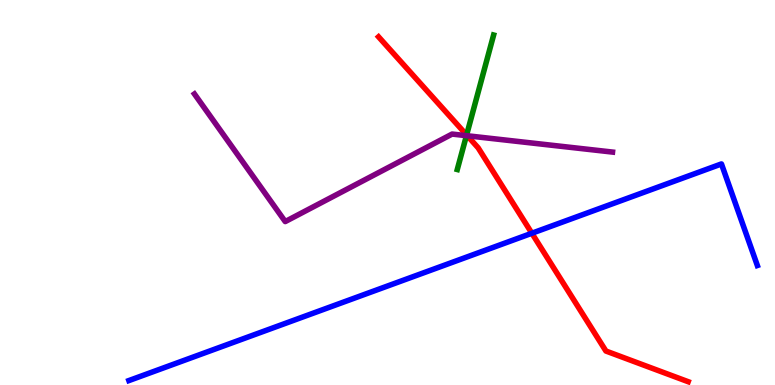[{'lines': ['blue', 'red'], 'intersections': [{'x': 6.86, 'y': 3.94}]}, {'lines': ['green', 'red'], 'intersections': [{'x': 6.02, 'y': 6.49}]}, {'lines': ['purple', 'red'], 'intersections': [{'x': 6.03, 'y': 6.47}]}, {'lines': ['blue', 'green'], 'intersections': []}, {'lines': ['blue', 'purple'], 'intersections': []}, {'lines': ['green', 'purple'], 'intersections': [{'x': 6.02, 'y': 6.48}]}]